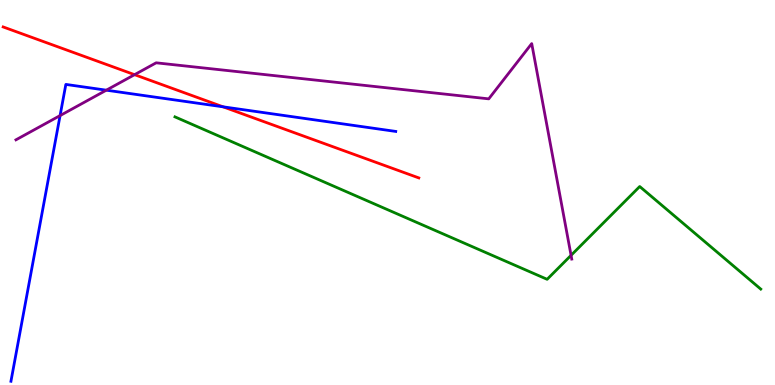[{'lines': ['blue', 'red'], 'intersections': [{'x': 2.88, 'y': 7.23}]}, {'lines': ['green', 'red'], 'intersections': []}, {'lines': ['purple', 'red'], 'intersections': [{'x': 1.74, 'y': 8.06}]}, {'lines': ['blue', 'green'], 'intersections': []}, {'lines': ['blue', 'purple'], 'intersections': [{'x': 0.775, 'y': 7.0}, {'x': 1.37, 'y': 7.66}]}, {'lines': ['green', 'purple'], 'intersections': [{'x': 7.37, 'y': 3.37}]}]